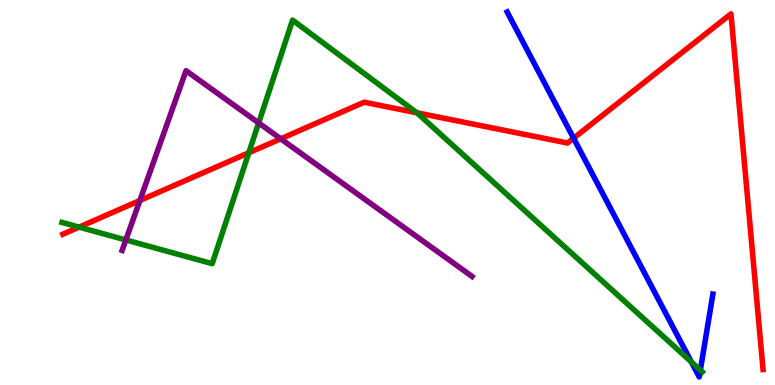[{'lines': ['blue', 'red'], 'intersections': [{'x': 7.4, 'y': 6.41}]}, {'lines': ['green', 'red'], 'intersections': [{'x': 1.02, 'y': 4.1}, {'x': 3.21, 'y': 6.03}, {'x': 5.38, 'y': 7.07}]}, {'lines': ['purple', 'red'], 'intersections': [{'x': 1.8, 'y': 4.79}, {'x': 3.62, 'y': 6.4}]}, {'lines': ['blue', 'green'], 'intersections': [{'x': 8.92, 'y': 0.6}, {'x': 9.04, 'y': 0.387}]}, {'lines': ['blue', 'purple'], 'intersections': []}, {'lines': ['green', 'purple'], 'intersections': [{'x': 1.62, 'y': 3.77}, {'x': 3.34, 'y': 6.81}]}]